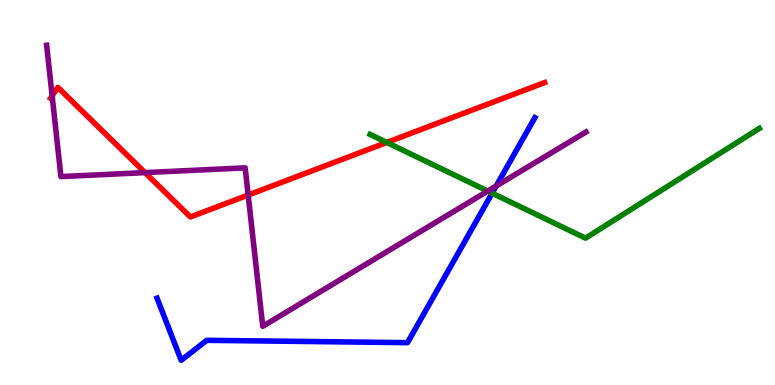[{'lines': ['blue', 'red'], 'intersections': []}, {'lines': ['green', 'red'], 'intersections': [{'x': 4.99, 'y': 6.3}]}, {'lines': ['purple', 'red'], 'intersections': [{'x': 0.673, 'y': 7.51}, {'x': 1.87, 'y': 5.52}, {'x': 3.2, 'y': 4.93}]}, {'lines': ['blue', 'green'], 'intersections': [{'x': 6.35, 'y': 4.98}]}, {'lines': ['blue', 'purple'], 'intersections': [{'x': 6.4, 'y': 5.17}]}, {'lines': ['green', 'purple'], 'intersections': [{'x': 6.29, 'y': 5.04}]}]